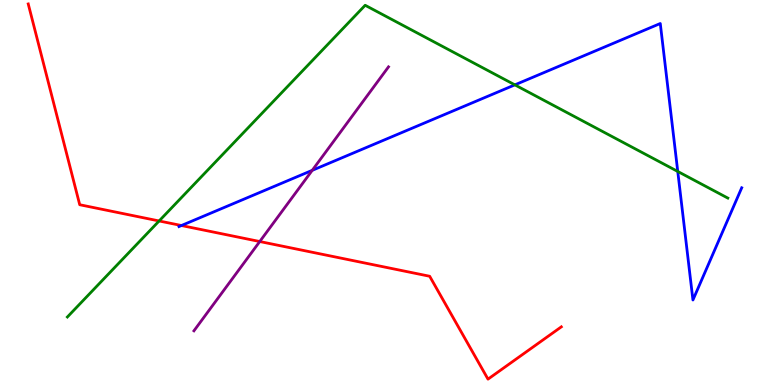[{'lines': ['blue', 'red'], 'intersections': [{'x': 2.34, 'y': 4.14}]}, {'lines': ['green', 'red'], 'intersections': [{'x': 2.05, 'y': 4.26}]}, {'lines': ['purple', 'red'], 'intersections': [{'x': 3.35, 'y': 3.73}]}, {'lines': ['blue', 'green'], 'intersections': [{'x': 6.64, 'y': 7.8}, {'x': 8.75, 'y': 5.55}]}, {'lines': ['blue', 'purple'], 'intersections': [{'x': 4.03, 'y': 5.58}]}, {'lines': ['green', 'purple'], 'intersections': []}]